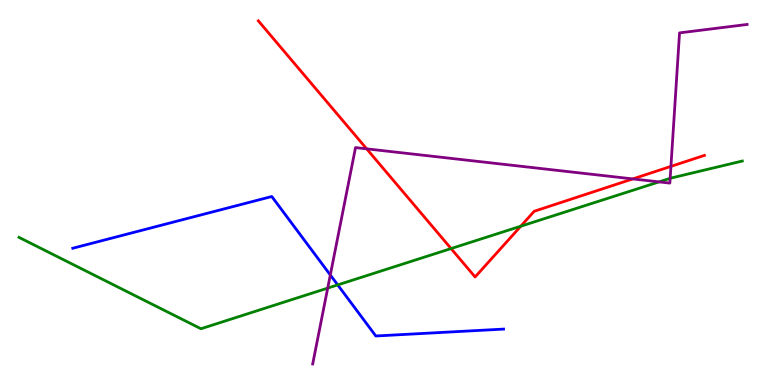[{'lines': ['blue', 'red'], 'intersections': []}, {'lines': ['green', 'red'], 'intersections': [{'x': 5.82, 'y': 3.54}, {'x': 6.72, 'y': 4.12}]}, {'lines': ['purple', 'red'], 'intersections': [{'x': 4.73, 'y': 6.13}, {'x': 8.16, 'y': 5.35}, {'x': 8.66, 'y': 5.68}]}, {'lines': ['blue', 'green'], 'intersections': [{'x': 4.36, 'y': 2.6}]}, {'lines': ['blue', 'purple'], 'intersections': [{'x': 4.26, 'y': 2.86}]}, {'lines': ['green', 'purple'], 'intersections': [{'x': 4.23, 'y': 2.52}, {'x': 8.5, 'y': 5.28}, {'x': 8.65, 'y': 5.37}]}]